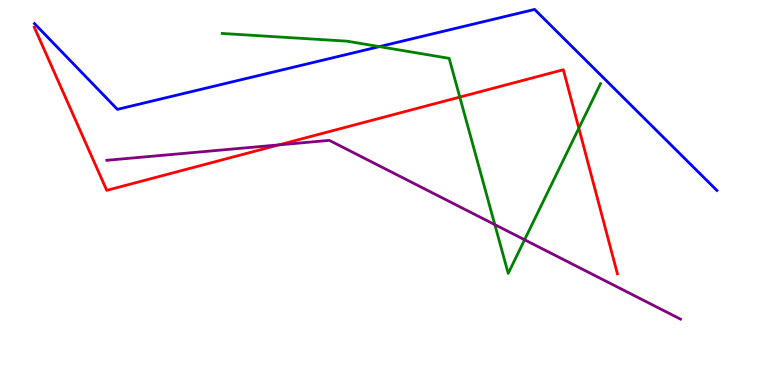[{'lines': ['blue', 'red'], 'intersections': []}, {'lines': ['green', 'red'], 'intersections': [{'x': 5.93, 'y': 7.48}, {'x': 7.47, 'y': 6.67}]}, {'lines': ['purple', 'red'], 'intersections': [{'x': 3.6, 'y': 6.24}]}, {'lines': ['blue', 'green'], 'intersections': [{'x': 4.9, 'y': 8.79}]}, {'lines': ['blue', 'purple'], 'intersections': []}, {'lines': ['green', 'purple'], 'intersections': [{'x': 6.38, 'y': 4.17}, {'x': 6.77, 'y': 3.77}]}]